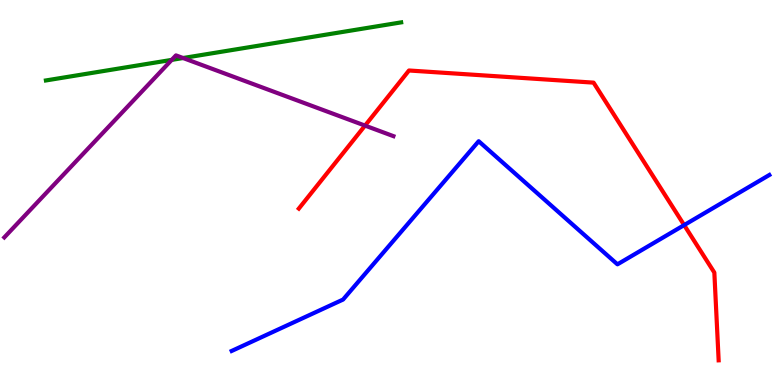[{'lines': ['blue', 'red'], 'intersections': [{'x': 8.83, 'y': 4.15}]}, {'lines': ['green', 'red'], 'intersections': []}, {'lines': ['purple', 'red'], 'intersections': [{'x': 4.71, 'y': 6.74}]}, {'lines': ['blue', 'green'], 'intersections': []}, {'lines': ['blue', 'purple'], 'intersections': []}, {'lines': ['green', 'purple'], 'intersections': [{'x': 2.22, 'y': 8.44}, {'x': 2.36, 'y': 8.49}]}]